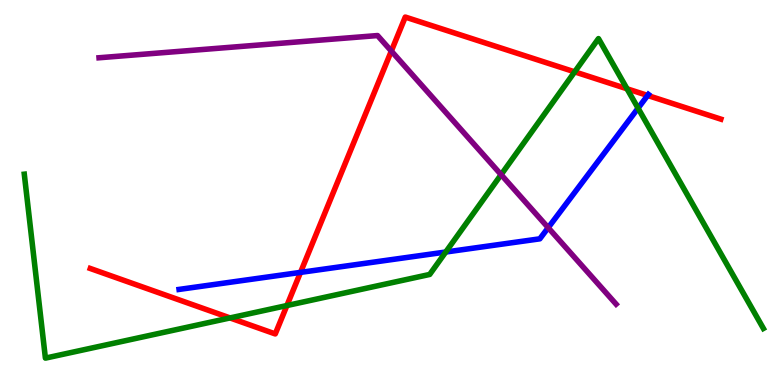[{'lines': ['blue', 'red'], 'intersections': [{'x': 3.88, 'y': 2.92}, {'x': 8.36, 'y': 7.52}]}, {'lines': ['green', 'red'], 'intersections': [{'x': 2.97, 'y': 1.74}, {'x': 3.7, 'y': 2.06}, {'x': 7.42, 'y': 8.13}, {'x': 8.09, 'y': 7.69}]}, {'lines': ['purple', 'red'], 'intersections': [{'x': 5.05, 'y': 8.67}]}, {'lines': ['blue', 'green'], 'intersections': [{'x': 5.75, 'y': 3.45}, {'x': 8.23, 'y': 7.19}]}, {'lines': ['blue', 'purple'], 'intersections': [{'x': 7.07, 'y': 4.09}]}, {'lines': ['green', 'purple'], 'intersections': [{'x': 6.47, 'y': 5.46}]}]